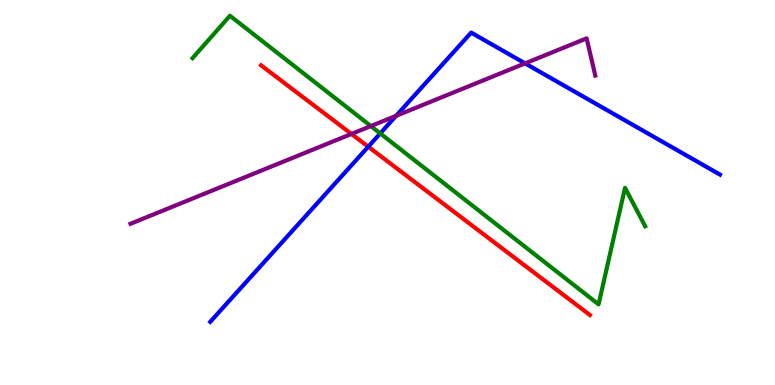[{'lines': ['blue', 'red'], 'intersections': [{'x': 4.75, 'y': 6.19}]}, {'lines': ['green', 'red'], 'intersections': []}, {'lines': ['purple', 'red'], 'intersections': [{'x': 4.54, 'y': 6.52}]}, {'lines': ['blue', 'green'], 'intersections': [{'x': 4.91, 'y': 6.53}]}, {'lines': ['blue', 'purple'], 'intersections': [{'x': 5.11, 'y': 6.99}, {'x': 6.78, 'y': 8.35}]}, {'lines': ['green', 'purple'], 'intersections': [{'x': 4.79, 'y': 6.73}]}]